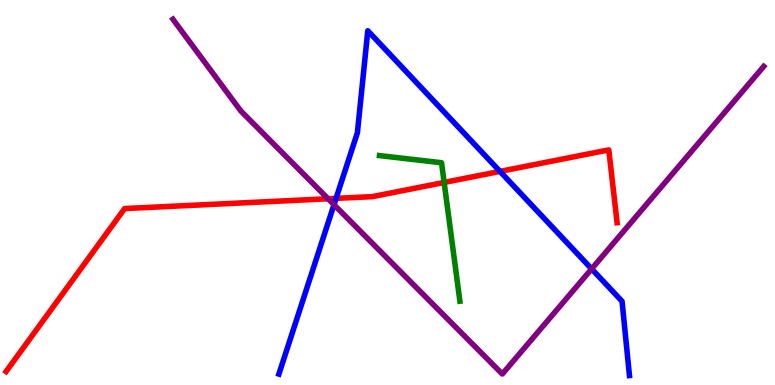[{'lines': ['blue', 'red'], 'intersections': [{'x': 4.34, 'y': 4.85}, {'x': 6.45, 'y': 5.55}]}, {'lines': ['green', 'red'], 'intersections': [{'x': 5.73, 'y': 5.26}]}, {'lines': ['purple', 'red'], 'intersections': [{'x': 4.23, 'y': 4.84}]}, {'lines': ['blue', 'green'], 'intersections': []}, {'lines': ['blue', 'purple'], 'intersections': [{'x': 4.31, 'y': 4.68}, {'x': 7.63, 'y': 3.02}]}, {'lines': ['green', 'purple'], 'intersections': []}]